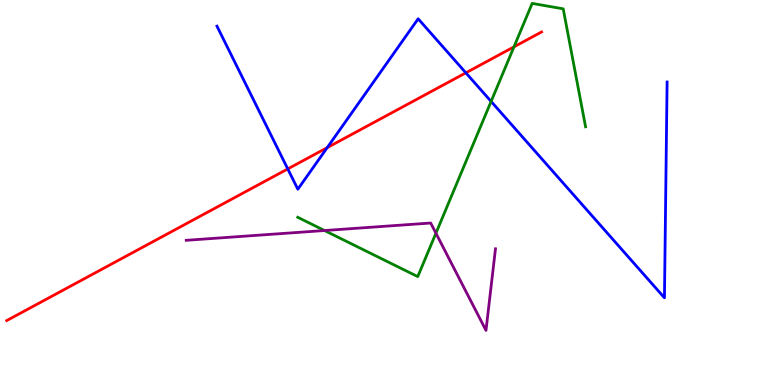[{'lines': ['blue', 'red'], 'intersections': [{'x': 3.71, 'y': 5.61}, {'x': 4.22, 'y': 6.17}, {'x': 6.01, 'y': 8.11}]}, {'lines': ['green', 'red'], 'intersections': [{'x': 6.63, 'y': 8.78}]}, {'lines': ['purple', 'red'], 'intersections': []}, {'lines': ['blue', 'green'], 'intersections': [{'x': 6.34, 'y': 7.37}]}, {'lines': ['blue', 'purple'], 'intersections': []}, {'lines': ['green', 'purple'], 'intersections': [{'x': 4.19, 'y': 4.01}, {'x': 5.62, 'y': 3.94}]}]